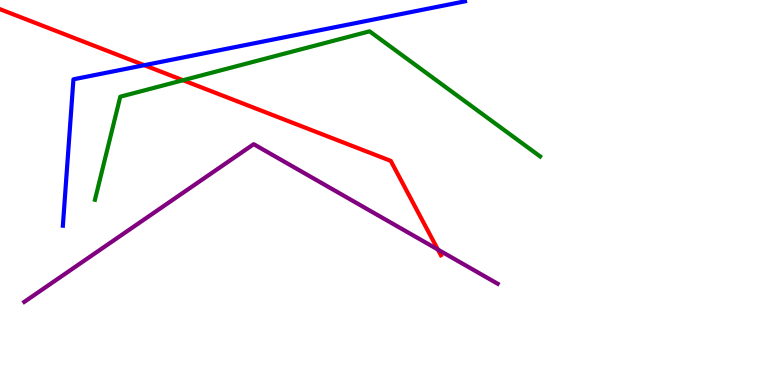[{'lines': ['blue', 'red'], 'intersections': [{'x': 1.86, 'y': 8.31}]}, {'lines': ['green', 'red'], 'intersections': [{'x': 2.36, 'y': 7.92}]}, {'lines': ['purple', 'red'], 'intersections': [{'x': 5.65, 'y': 3.52}]}, {'lines': ['blue', 'green'], 'intersections': []}, {'lines': ['blue', 'purple'], 'intersections': []}, {'lines': ['green', 'purple'], 'intersections': []}]